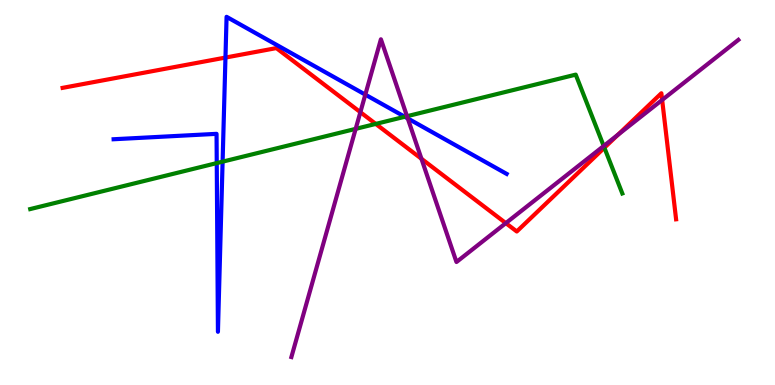[{'lines': ['blue', 'red'], 'intersections': [{'x': 2.91, 'y': 8.5}]}, {'lines': ['green', 'red'], 'intersections': [{'x': 4.85, 'y': 6.78}, {'x': 7.8, 'y': 6.16}]}, {'lines': ['purple', 'red'], 'intersections': [{'x': 4.65, 'y': 7.09}, {'x': 5.44, 'y': 5.88}, {'x': 6.53, 'y': 4.2}, {'x': 7.97, 'y': 6.5}, {'x': 8.54, 'y': 7.4}]}, {'lines': ['blue', 'green'], 'intersections': [{'x': 2.8, 'y': 5.76}, {'x': 2.87, 'y': 5.8}, {'x': 5.22, 'y': 6.97}]}, {'lines': ['blue', 'purple'], 'intersections': [{'x': 4.71, 'y': 7.54}, {'x': 5.26, 'y': 6.92}]}, {'lines': ['green', 'purple'], 'intersections': [{'x': 4.59, 'y': 6.65}, {'x': 5.25, 'y': 6.98}, {'x': 7.79, 'y': 6.21}]}]